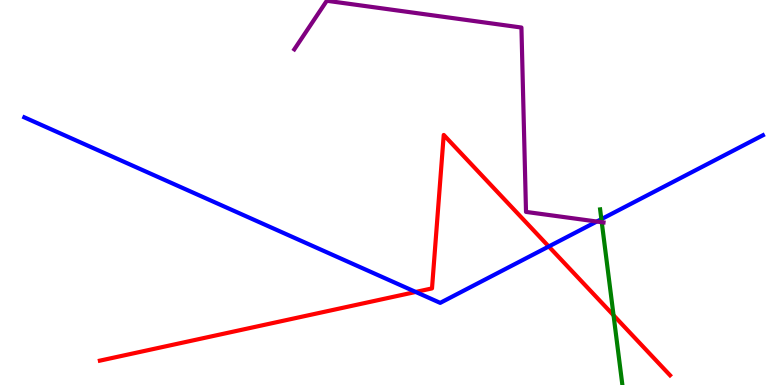[{'lines': ['blue', 'red'], 'intersections': [{'x': 5.36, 'y': 2.42}, {'x': 7.08, 'y': 3.6}]}, {'lines': ['green', 'red'], 'intersections': [{'x': 7.92, 'y': 1.81}]}, {'lines': ['purple', 'red'], 'intersections': []}, {'lines': ['blue', 'green'], 'intersections': [{'x': 7.76, 'y': 4.31}]}, {'lines': ['blue', 'purple'], 'intersections': [{'x': 7.7, 'y': 4.25}]}, {'lines': ['green', 'purple'], 'intersections': [{'x': 7.76, 'y': 4.23}]}]